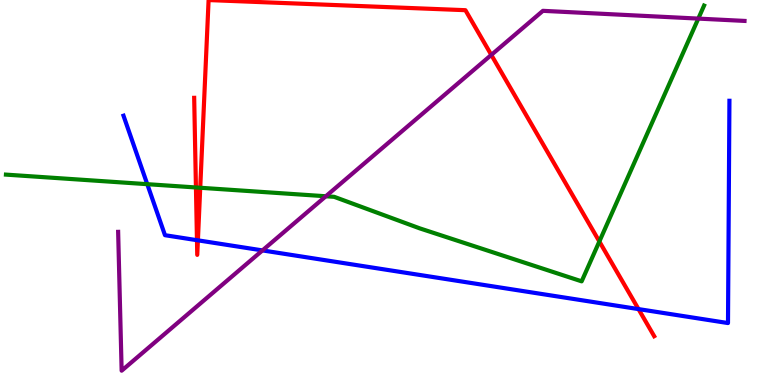[{'lines': ['blue', 'red'], 'intersections': [{'x': 2.54, 'y': 3.76}, {'x': 2.55, 'y': 3.76}, {'x': 8.24, 'y': 1.97}]}, {'lines': ['green', 'red'], 'intersections': [{'x': 2.53, 'y': 5.13}, {'x': 2.58, 'y': 5.12}, {'x': 7.73, 'y': 3.73}]}, {'lines': ['purple', 'red'], 'intersections': [{'x': 6.34, 'y': 8.57}]}, {'lines': ['blue', 'green'], 'intersections': [{'x': 1.9, 'y': 5.22}]}, {'lines': ['blue', 'purple'], 'intersections': [{'x': 3.39, 'y': 3.5}]}, {'lines': ['green', 'purple'], 'intersections': [{'x': 4.2, 'y': 4.9}, {'x': 9.01, 'y': 9.52}]}]